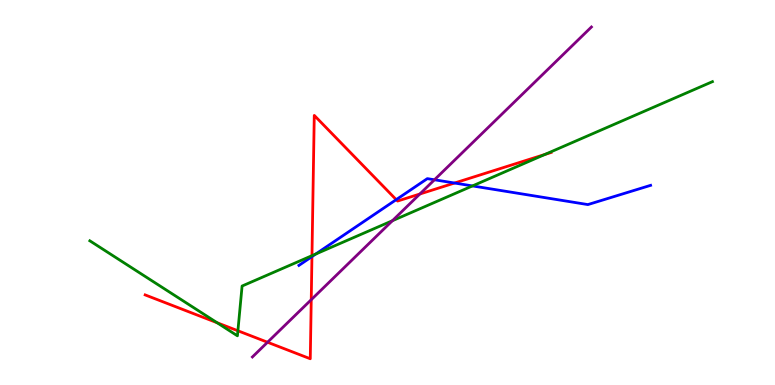[{'lines': ['blue', 'red'], 'intersections': [{'x': 4.03, 'y': 3.34}, {'x': 5.11, 'y': 4.81}, {'x': 5.87, 'y': 5.25}]}, {'lines': ['green', 'red'], 'intersections': [{'x': 2.8, 'y': 1.62}, {'x': 3.07, 'y': 1.41}, {'x': 4.03, 'y': 3.36}, {'x': 7.03, 'y': 5.99}]}, {'lines': ['purple', 'red'], 'intersections': [{'x': 3.45, 'y': 1.11}, {'x': 4.02, 'y': 2.22}, {'x': 5.42, 'y': 4.96}]}, {'lines': ['blue', 'green'], 'intersections': [{'x': 4.07, 'y': 3.4}, {'x': 6.1, 'y': 5.17}]}, {'lines': ['blue', 'purple'], 'intersections': [{'x': 5.61, 'y': 5.33}]}, {'lines': ['green', 'purple'], 'intersections': [{'x': 5.06, 'y': 4.27}]}]